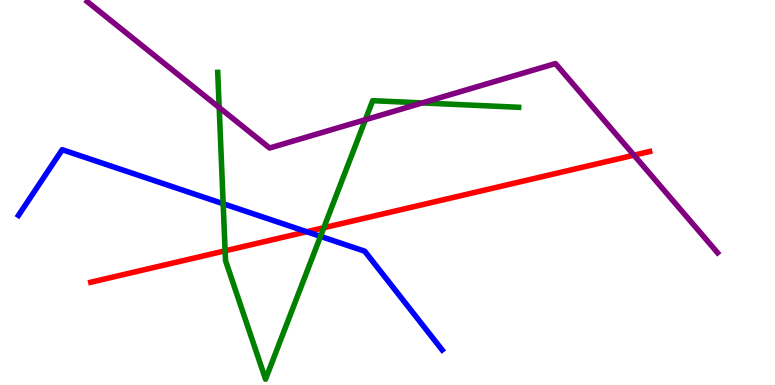[{'lines': ['blue', 'red'], 'intersections': [{'x': 3.96, 'y': 3.98}]}, {'lines': ['green', 'red'], 'intersections': [{'x': 2.9, 'y': 3.49}, {'x': 4.18, 'y': 4.08}]}, {'lines': ['purple', 'red'], 'intersections': [{'x': 8.18, 'y': 5.97}]}, {'lines': ['blue', 'green'], 'intersections': [{'x': 2.88, 'y': 4.71}, {'x': 4.14, 'y': 3.86}]}, {'lines': ['blue', 'purple'], 'intersections': []}, {'lines': ['green', 'purple'], 'intersections': [{'x': 2.83, 'y': 7.21}, {'x': 4.71, 'y': 6.89}, {'x': 5.45, 'y': 7.33}]}]